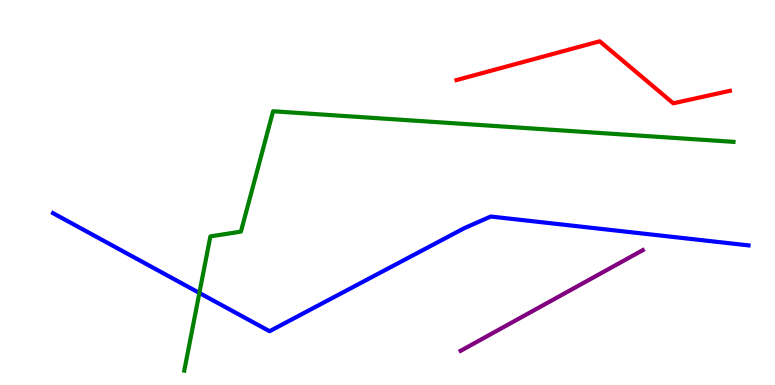[{'lines': ['blue', 'red'], 'intersections': []}, {'lines': ['green', 'red'], 'intersections': []}, {'lines': ['purple', 'red'], 'intersections': []}, {'lines': ['blue', 'green'], 'intersections': [{'x': 2.57, 'y': 2.39}]}, {'lines': ['blue', 'purple'], 'intersections': []}, {'lines': ['green', 'purple'], 'intersections': []}]